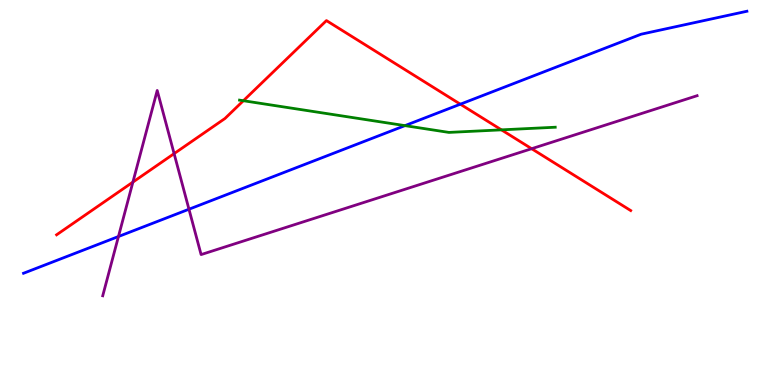[{'lines': ['blue', 'red'], 'intersections': [{'x': 5.94, 'y': 7.29}]}, {'lines': ['green', 'red'], 'intersections': [{'x': 3.14, 'y': 7.38}, {'x': 6.47, 'y': 6.63}]}, {'lines': ['purple', 'red'], 'intersections': [{'x': 1.71, 'y': 5.27}, {'x': 2.25, 'y': 6.01}, {'x': 6.86, 'y': 6.14}]}, {'lines': ['blue', 'green'], 'intersections': [{'x': 5.23, 'y': 6.74}]}, {'lines': ['blue', 'purple'], 'intersections': [{'x': 1.53, 'y': 3.86}, {'x': 2.44, 'y': 4.57}]}, {'lines': ['green', 'purple'], 'intersections': []}]